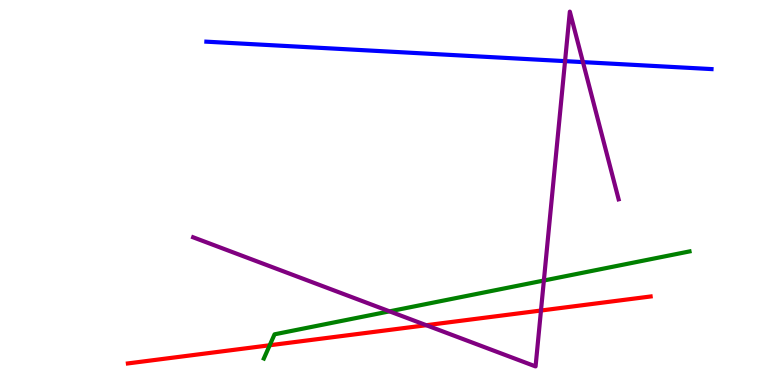[{'lines': ['blue', 'red'], 'intersections': []}, {'lines': ['green', 'red'], 'intersections': [{'x': 3.48, 'y': 1.03}]}, {'lines': ['purple', 'red'], 'intersections': [{'x': 5.5, 'y': 1.55}, {'x': 6.98, 'y': 1.93}]}, {'lines': ['blue', 'green'], 'intersections': []}, {'lines': ['blue', 'purple'], 'intersections': [{'x': 7.29, 'y': 8.41}, {'x': 7.52, 'y': 8.39}]}, {'lines': ['green', 'purple'], 'intersections': [{'x': 5.03, 'y': 1.91}, {'x': 7.02, 'y': 2.71}]}]